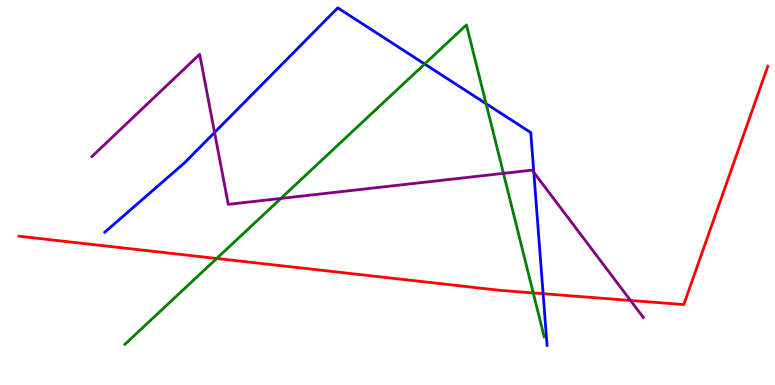[{'lines': ['blue', 'red'], 'intersections': [{'x': 7.01, 'y': 2.37}]}, {'lines': ['green', 'red'], 'intersections': [{'x': 2.8, 'y': 3.29}, {'x': 6.88, 'y': 2.39}]}, {'lines': ['purple', 'red'], 'intersections': [{'x': 8.14, 'y': 2.2}]}, {'lines': ['blue', 'green'], 'intersections': [{'x': 5.48, 'y': 8.34}, {'x': 6.27, 'y': 7.31}]}, {'lines': ['blue', 'purple'], 'intersections': [{'x': 2.77, 'y': 6.56}, {'x': 6.89, 'y': 5.52}]}, {'lines': ['green', 'purple'], 'intersections': [{'x': 3.62, 'y': 4.85}, {'x': 6.5, 'y': 5.5}]}]